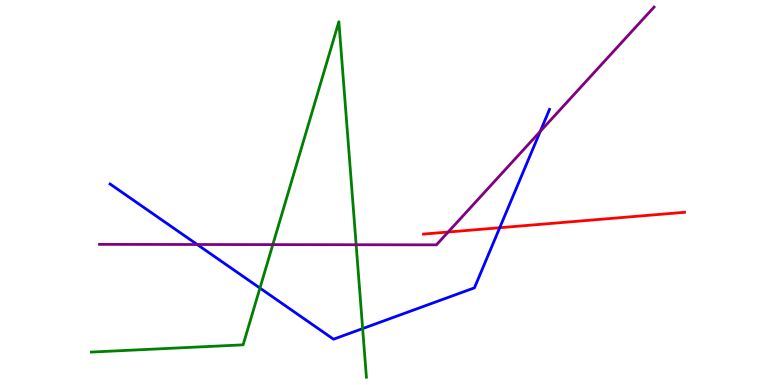[{'lines': ['blue', 'red'], 'intersections': [{'x': 6.45, 'y': 4.09}]}, {'lines': ['green', 'red'], 'intersections': []}, {'lines': ['purple', 'red'], 'intersections': [{'x': 5.78, 'y': 3.97}]}, {'lines': ['blue', 'green'], 'intersections': [{'x': 3.35, 'y': 2.52}, {'x': 4.68, 'y': 1.47}]}, {'lines': ['blue', 'purple'], 'intersections': [{'x': 2.54, 'y': 3.65}, {'x': 6.97, 'y': 6.59}]}, {'lines': ['green', 'purple'], 'intersections': [{'x': 3.52, 'y': 3.65}, {'x': 4.6, 'y': 3.64}]}]